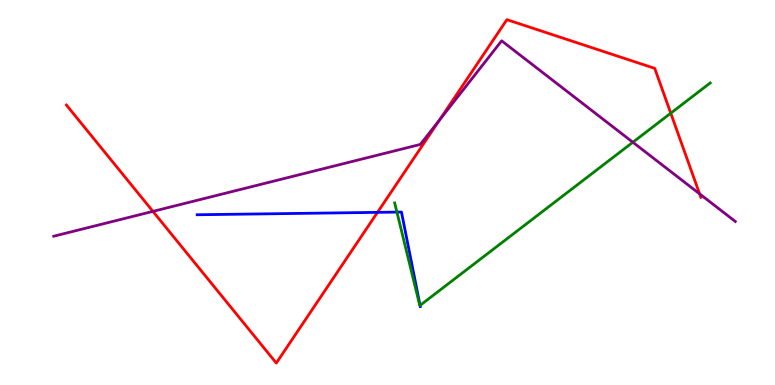[{'lines': ['blue', 'red'], 'intersections': [{'x': 4.87, 'y': 4.48}]}, {'lines': ['green', 'red'], 'intersections': [{'x': 8.65, 'y': 7.06}]}, {'lines': ['purple', 'red'], 'intersections': [{'x': 1.97, 'y': 4.51}, {'x': 5.67, 'y': 6.88}, {'x': 9.03, 'y': 4.96}]}, {'lines': ['blue', 'green'], 'intersections': [{'x': 5.12, 'y': 4.49}, {'x': 5.42, 'y': 2.07}]}, {'lines': ['blue', 'purple'], 'intersections': []}, {'lines': ['green', 'purple'], 'intersections': [{'x': 8.17, 'y': 6.31}]}]